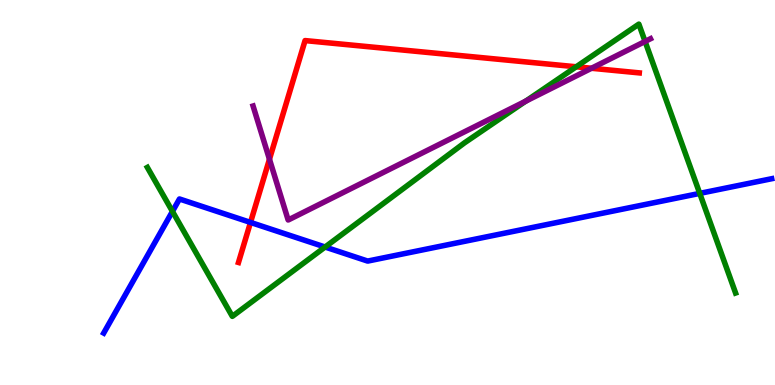[{'lines': ['blue', 'red'], 'intersections': [{'x': 3.23, 'y': 4.22}]}, {'lines': ['green', 'red'], 'intersections': [{'x': 7.43, 'y': 8.27}]}, {'lines': ['purple', 'red'], 'intersections': [{'x': 3.48, 'y': 5.86}, {'x': 7.63, 'y': 8.23}]}, {'lines': ['blue', 'green'], 'intersections': [{'x': 2.23, 'y': 4.51}, {'x': 4.19, 'y': 3.58}, {'x': 9.03, 'y': 4.98}]}, {'lines': ['blue', 'purple'], 'intersections': []}, {'lines': ['green', 'purple'], 'intersections': [{'x': 6.78, 'y': 7.37}, {'x': 8.32, 'y': 8.92}]}]